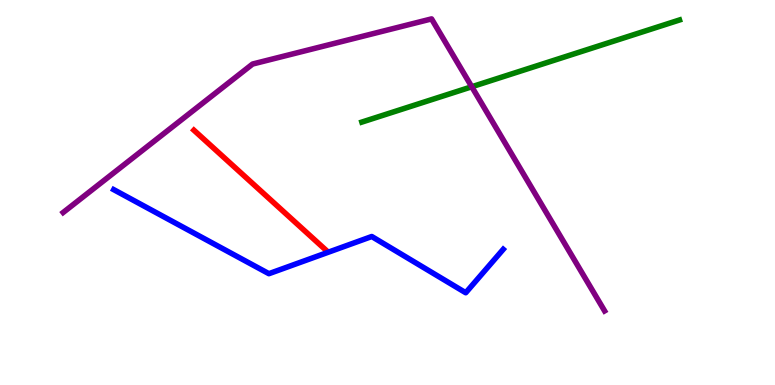[{'lines': ['blue', 'red'], 'intersections': []}, {'lines': ['green', 'red'], 'intersections': []}, {'lines': ['purple', 'red'], 'intersections': []}, {'lines': ['blue', 'green'], 'intersections': []}, {'lines': ['blue', 'purple'], 'intersections': []}, {'lines': ['green', 'purple'], 'intersections': [{'x': 6.09, 'y': 7.75}]}]